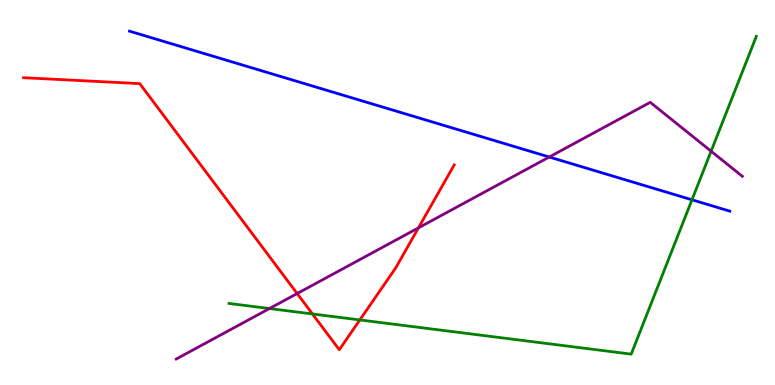[{'lines': ['blue', 'red'], 'intersections': []}, {'lines': ['green', 'red'], 'intersections': [{'x': 4.03, 'y': 1.85}, {'x': 4.64, 'y': 1.69}]}, {'lines': ['purple', 'red'], 'intersections': [{'x': 3.83, 'y': 2.38}, {'x': 5.4, 'y': 4.08}]}, {'lines': ['blue', 'green'], 'intersections': [{'x': 8.93, 'y': 4.81}]}, {'lines': ['blue', 'purple'], 'intersections': [{'x': 7.09, 'y': 5.92}]}, {'lines': ['green', 'purple'], 'intersections': [{'x': 3.48, 'y': 1.99}, {'x': 9.18, 'y': 6.07}]}]